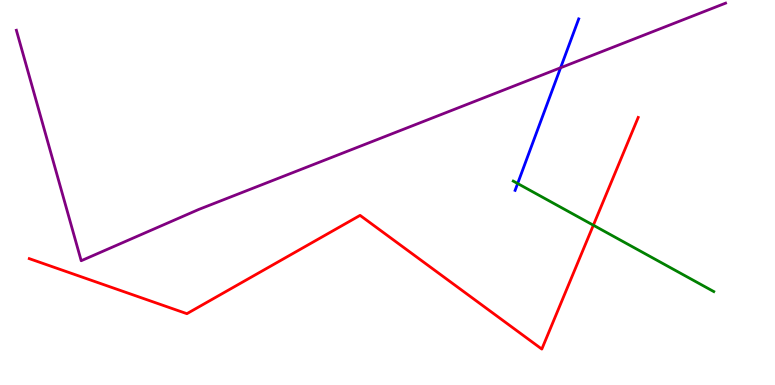[{'lines': ['blue', 'red'], 'intersections': []}, {'lines': ['green', 'red'], 'intersections': [{'x': 7.66, 'y': 4.15}]}, {'lines': ['purple', 'red'], 'intersections': []}, {'lines': ['blue', 'green'], 'intersections': [{'x': 6.68, 'y': 5.23}]}, {'lines': ['blue', 'purple'], 'intersections': [{'x': 7.23, 'y': 8.24}]}, {'lines': ['green', 'purple'], 'intersections': []}]